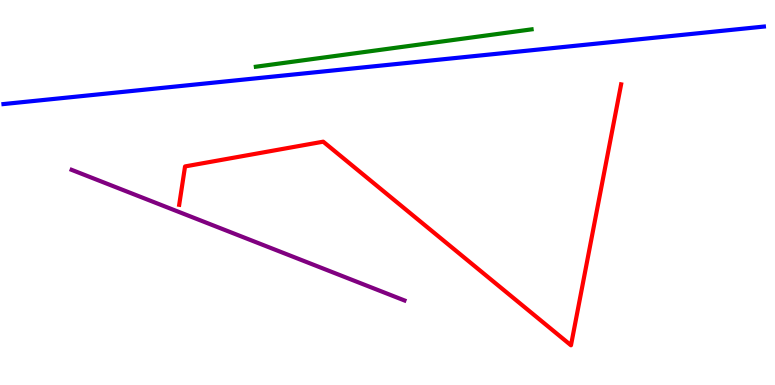[{'lines': ['blue', 'red'], 'intersections': []}, {'lines': ['green', 'red'], 'intersections': []}, {'lines': ['purple', 'red'], 'intersections': []}, {'lines': ['blue', 'green'], 'intersections': []}, {'lines': ['blue', 'purple'], 'intersections': []}, {'lines': ['green', 'purple'], 'intersections': []}]